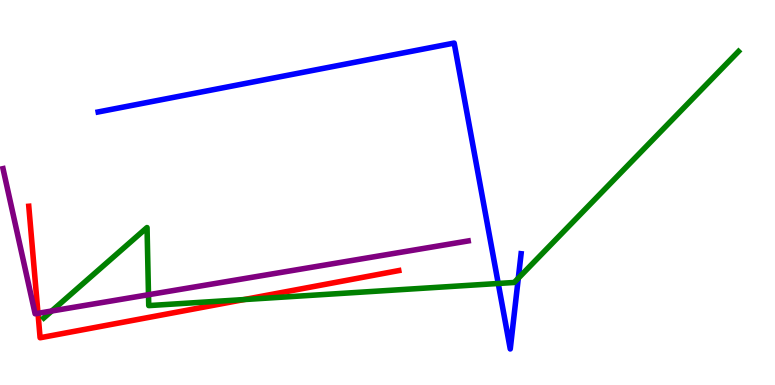[{'lines': ['blue', 'red'], 'intersections': []}, {'lines': ['green', 'red'], 'intersections': [{'x': 3.15, 'y': 2.22}]}, {'lines': ['purple', 'red'], 'intersections': [{'x': 0.49, 'y': 1.86}]}, {'lines': ['blue', 'green'], 'intersections': [{'x': 6.43, 'y': 2.64}, {'x': 6.69, 'y': 2.77}]}, {'lines': ['blue', 'purple'], 'intersections': []}, {'lines': ['green', 'purple'], 'intersections': [{'x': 0.667, 'y': 1.92}, {'x': 1.92, 'y': 2.34}]}]